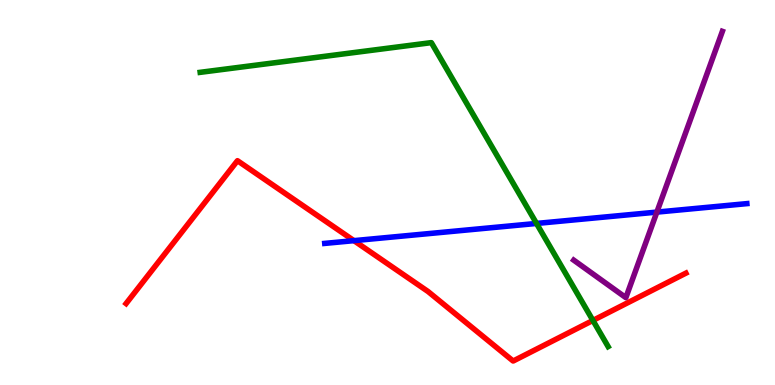[{'lines': ['blue', 'red'], 'intersections': [{'x': 4.57, 'y': 3.75}]}, {'lines': ['green', 'red'], 'intersections': [{'x': 7.65, 'y': 1.68}]}, {'lines': ['purple', 'red'], 'intersections': []}, {'lines': ['blue', 'green'], 'intersections': [{'x': 6.92, 'y': 4.2}]}, {'lines': ['blue', 'purple'], 'intersections': [{'x': 8.48, 'y': 4.49}]}, {'lines': ['green', 'purple'], 'intersections': []}]